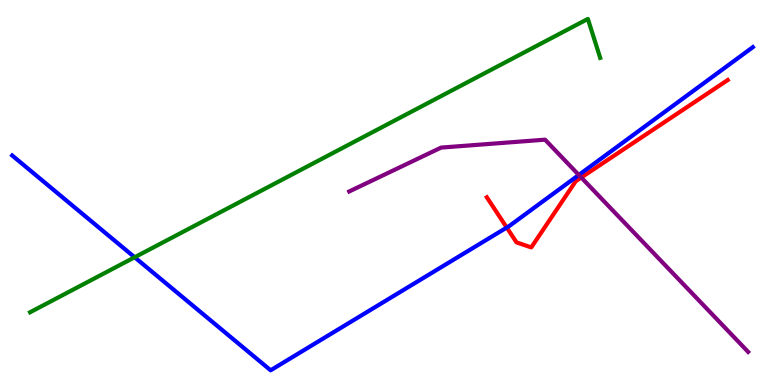[{'lines': ['blue', 'red'], 'intersections': [{'x': 6.54, 'y': 4.09}]}, {'lines': ['green', 'red'], 'intersections': []}, {'lines': ['purple', 'red'], 'intersections': [{'x': 7.5, 'y': 5.39}]}, {'lines': ['blue', 'green'], 'intersections': [{'x': 1.74, 'y': 3.32}]}, {'lines': ['blue', 'purple'], 'intersections': [{'x': 7.47, 'y': 5.46}]}, {'lines': ['green', 'purple'], 'intersections': []}]